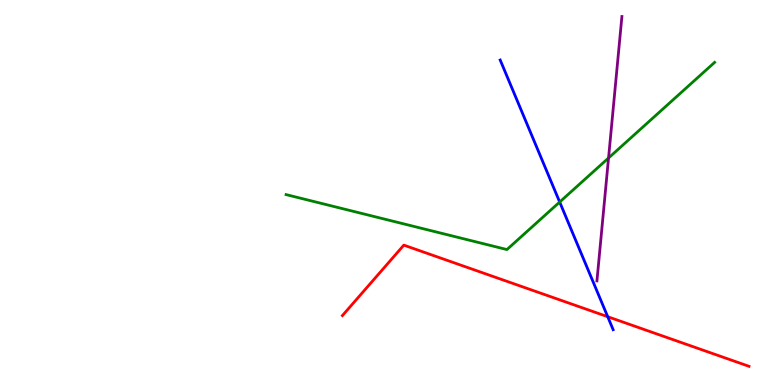[{'lines': ['blue', 'red'], 'intersections': [{'x': 7.84, 'y': 1.77}]}, {'lines': ['green', 'red'], 'intersections': []}, {'lines': ['purple', 'red'], 'intersections': []}, {'lines': ['blue', 'green'], 'intersections': [{'x': 7.22, 'y': 4.75}]}, {'lines': ['blue', 'purple'], 'intersections': []}, {'lines': ['green', 'purple'], 'intersections': [{'x': 7.85, 'y': 5.9}]}]